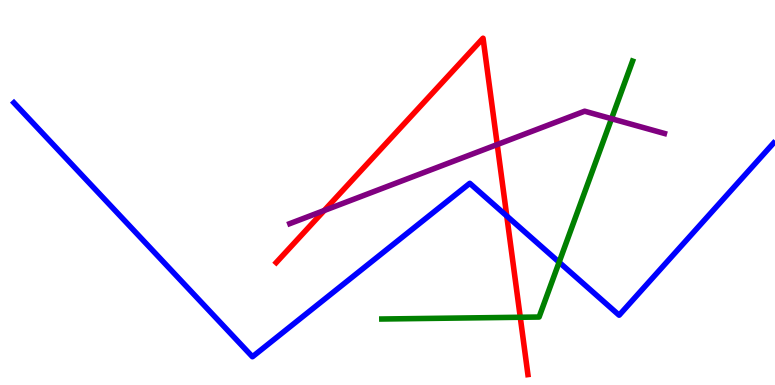[{'lines': ['blue', 'red'], 'intersections': [{'x': 6.54, 'y': 4.39}]}, {'lines': ['green', 'red'], 'intersections': [{'x': 6.71, 'y': 1.76}]}, {'lines': ['purple', 'red'], 'intersections': [{'x': 4.18, 'y': 4.53}, {'x': 6.42, 'y': 6.25}]}, {'lines': ['blue', 'green'], 'intersections': [{'x': 7.21, 'y': 3.19}]}, {'lines': ['blue', 'purple'], 'intersections': []}, {'lines': ['green', 'purple'], 'intersections': [{'x': 7.89, 'y': 6.92}]}]